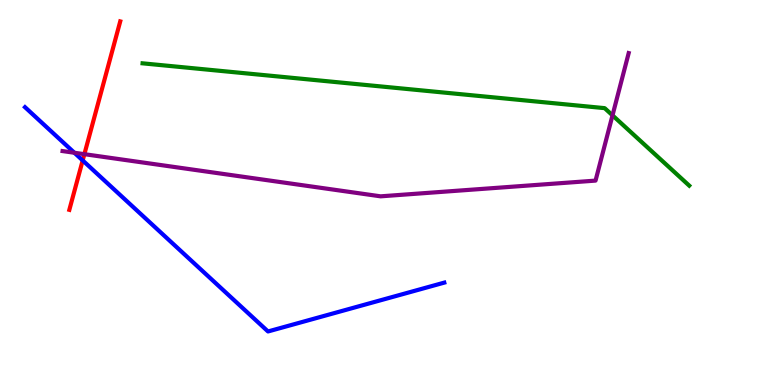[{'lines': ['blue', 'red'], 'intersections': [{'x': 1.07, 'y': 5.83}]}, {'lines': ['green', 'red'], 'intersections': []}, {'lines': ['purple', 'red'], 'intersections': [{'x': 1.09, 'y': 6.0}]}, {'lines': ['blue', 'green'], 'intersections': []}, {'lines': ['blue', 'purple'], 'intersections': [{'x': 0.96, 'y': 6.03}]}, {'lines': ['green', 'purple'], 'intersections': [{'x': 7.9, 'y': 7.0}]}]